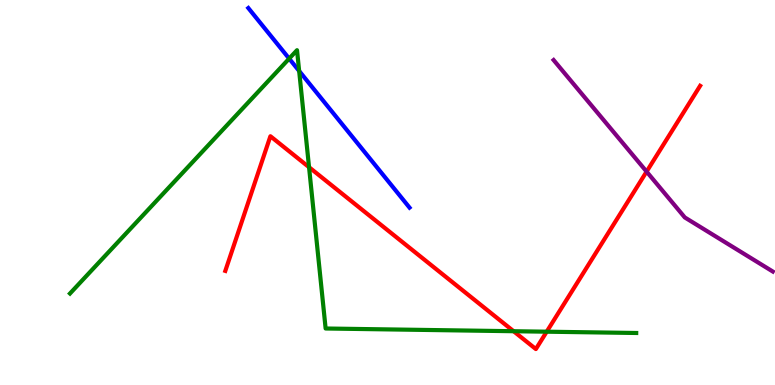[{'lines': ['blue', 'red'], 'intersections': []}, {'lines': ['green', 'red'], 'intersections': [{'x': 3.99, 'y': 5.66}, {'x': 6.63, 'y': 1.4}, {'x': 7.05, 'y': 1.38}]}, {'lines': ['purple', 'red'], 'intersections': [{'x': 8.34, 'y': 5.54}]}, {'lines': ['blue', 'green'], 'intersections': [{'x': 3.73, 'y': 8.48}, {'x': 3.86, 'y': 8.16}]}, {'lines': ['blue', 'purple'], 'intersections': []}, {'lines': ['green', 'purple'], 'intersections': []}]